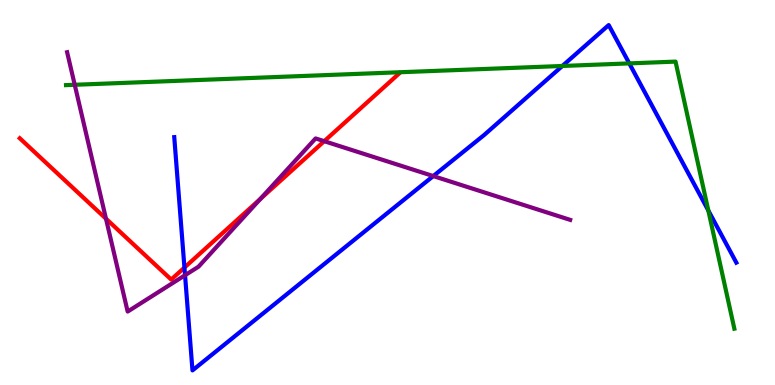[{'lines': ['blue', 'red'], 'intersections': [{'x': 2.38, 'y': 3.05}]}, {'lines': ['green', 'red'], 'intersections': []}, {'lines': ['purple', 'red'], 'intersections': [{'x': 1.37, 'y': 4.32}, {'x': 3.36, 'y': 4.83}, {'x': 4.18, 'y': 6.33}]}, {'lines': ['blue', 'green'], 'intersections': [{'x': 7.26, 'y': 8.29}, {'x': 8.12, 'y': 8.35}, {'x': 9.14, 'y': 4.53}]}, {'lines': ['blue', 'purple'], 'intersections': [{'x': 2.39, 'y': 2.85}, {'x': 5.59, 'y': 5.43}]}, {'lines': ['green', 'purple'], 'intersections': [{'x': 0.964, 'y': 7.8}]}]